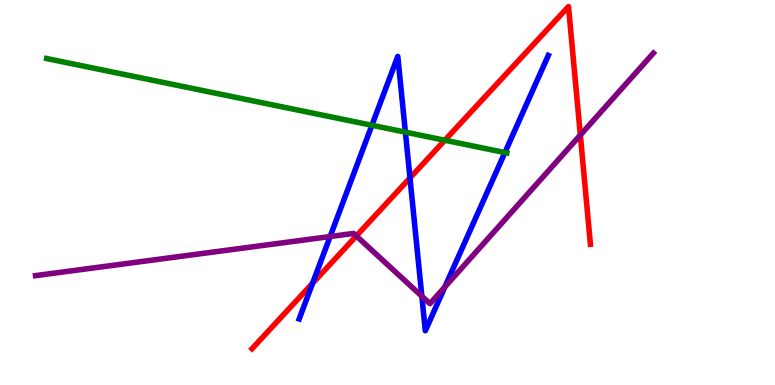[{'lines': ['blue', 'red'], 'intersections': [{'x': 4.03, 'y': 2.64}, {'x': 5.29, 'y': 5.38}]}, {'lines': ['green', 'red'], 'intersections': [{'x': 5.74, 'y': 6.36}]}, {'lines': ['purple', 'red'], 'intersections': [{'x': 4.6, 'y': 3.87}, {'x': 7.49, 'y': 6.49}]}, {'lines': ['blue', 'green'], 'intersections': [{'x': 4.8, 'y': 6.75}, {'x': 5.23, 'y': 6.57}, {'x': 6.51, 'y': 6.04}]}, {'lines': ['blue', 'purple'], 'intersections': [{'x': 4.26, 'y': 3.86}, {'x': 5.44, 'y': 2.31}, {'x': 5.74, 'y': 2.55}]}, {'lines': ['green', 'purple'], 'intersections': []}]